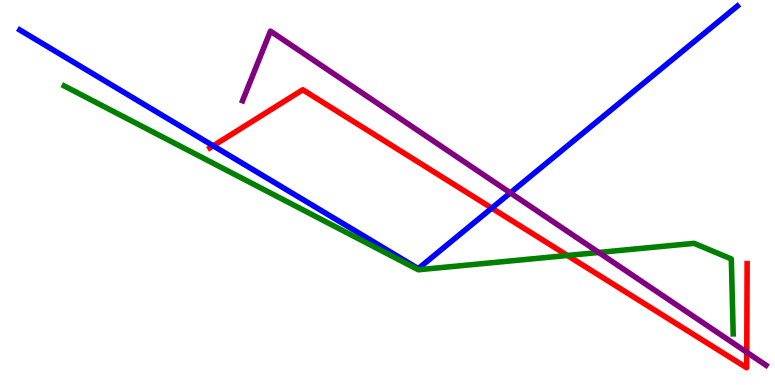[{'lines': ['blue', 'red'], 'intersections': [{'x': 2.75, 'y': 6.21}, {'x': 6.35, 'y': 4.59}]}, {'lines': ['green', 'red'], 'intersections': [{'x': 7.32, 'y': 3.36}]}, {'lines': ['purple', 'red'], 'intersections': [{'x': 9.64, 'y': 0.85}]}, {'lines': ['blue', 'green'], 'intersections': []}, {'lines': ['blue', 'purple'], 'intersections': [{'x': 6.58, 'y': 4.99}]}, {'lines': ['green', 'purple'], 'intersections': [{'x': 7.73, 'y': 3.44}]}]